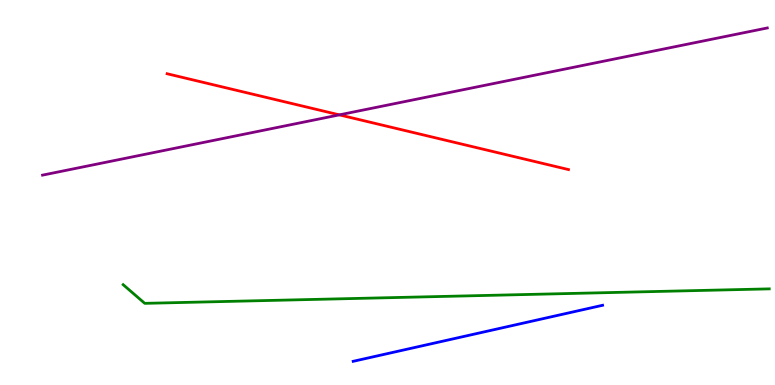[{'lines': ['blue', 'red'], 'intersections': []}, {'lines': ['green', 'red'], 'intersections': []}, {'lines': ['purple', 'red'], 'intersections': [{'x': 4.38, 'y': 7.02}]}, {'lines': ['blue', 'green'], 'intersections': []}, {'lines': ['blue', 'purple'], 'intersections': []}, {'lines': ['green', 'purple'], 'intersections': []}]